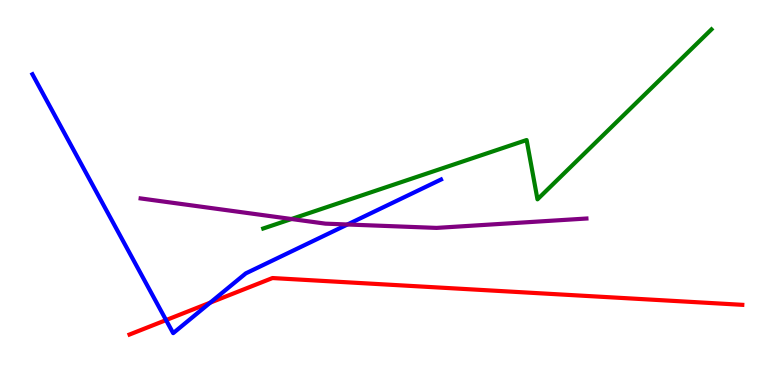[{'lines': ['blue', 'red'], 'intersections': [{'x': 2.14, 'y': 1.69}, {'x': 2.71, 'y': 2.14}]}, {'lines': ['green', 'red'], 'intersections': []}, {'lines': ['purple', 'red'], 'intersections': []}, {'lines': ['blue', 'green'], 'intersections': []}, {'lines': ['blue', 'purple'], 'intersections': [{'x': 4.48, 'y': 4.17}]}, {'lines': ['green', 'purple'], 'intersections': [{'x': 3.76, 'y': 4.31}]}]